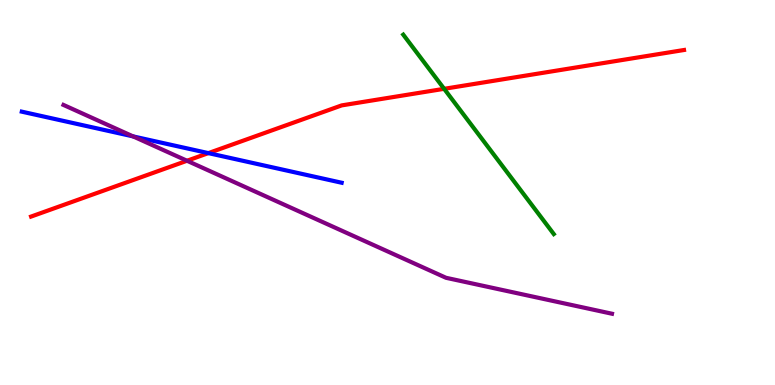[{'lines': ['blue', 'red'], 'intersections': [{'x': 2.69, 'y': 6.02}]}, {'lines': ['green', 'red'], 'intersections': [{'x': 5.73, 'y': 7.69}]}, {'lines': ['purple', 'red'], 'intersections': [{'x': 2.41, 'y': 5.82}]}, {'lines': ['blue', 'green'], 'intersections': []}, {'lines': ['blue', 'purple'], 'intersections': [{'x': 1.72, 'y': 6.46}]}, {'lines': ['green', 'purple'], 'intersections': []}]